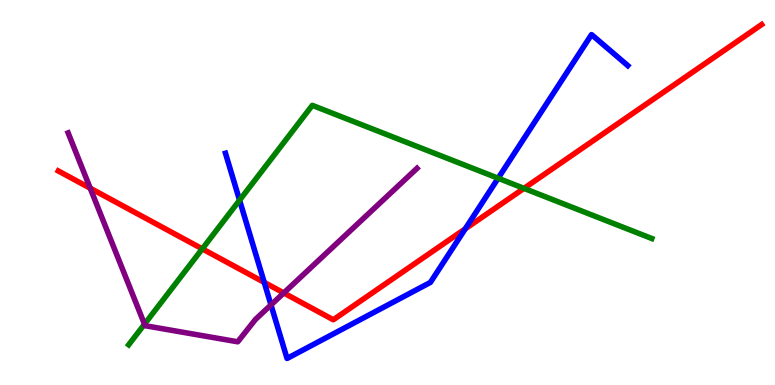[{'lines': ['blue', 'red'], 'intersections': [{'x': 3.41, 'y': 2.67}, {'x': 6.0, 'y': 4.06}]}, {'lines': ['green', 'red'], 'intersections': [{'x': 2.61, 'y': 3.54}, {'x': 6.76, 'y': 5.11}]}, {'lines': ['purple', 'red'], 'intersections': [{'x': 1.16, 'y': 5.11}, {'x': 3.66, 'y': 2.39}]}, {'lines': ['blue', 'green'], 'intersections': [{'x': 3.09, 'y': 4.8}, {'x': 6.43, 'y': 5.37}]}, {'lines': ['blue', 'purple'], 'intersections': [{'x': 3.5, 'y': 2.08}]}, {'lines': ['green', 'purple'], 'intersections': [{'x': 1.86, 'y': 1.58}]}]